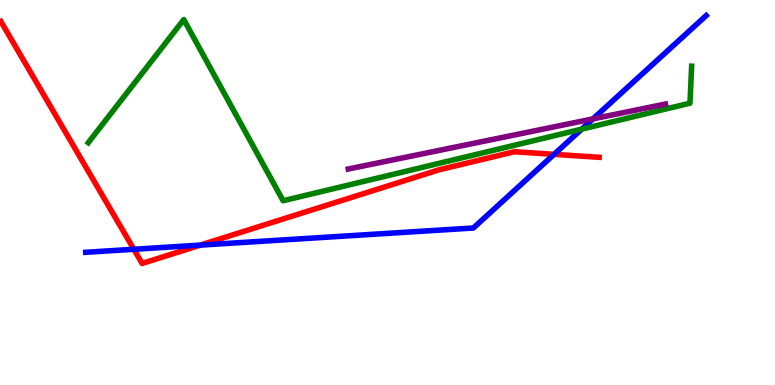[{'lines': ['blue', 'red'], 'intersections': [{'x': 1.73, 'y': 3.53}, {'x': 2.58, 'y': 3.63}, {'x': 7.15, 'y': 5.99}]}, {'lines': ['green', 'red'], 'intersections': []}, {'lines': ['purple', 'red'], 'intersections': []}, {'lines': ['blue', 'green'], 'intersections': [{'x': 7.51, 'y': 6.65}]}, {'lines': ['blue', 'purple'], 'intersections': [{'x': 7.65, 'y': 6.91}]}, {'lines': ['green', 'purple'], 'intersections': []}]